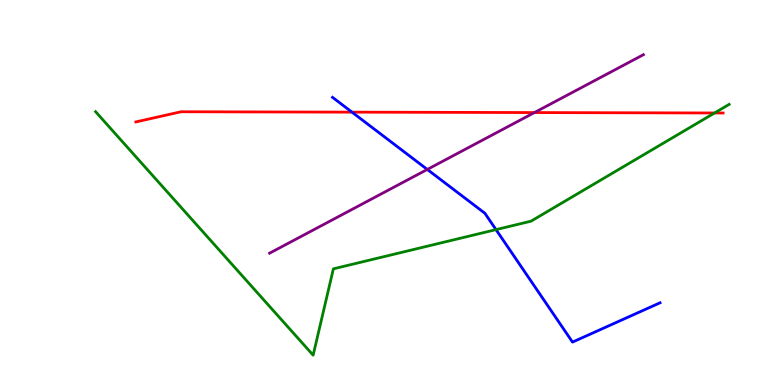[{'lines': ['blue', 'red'], 'intersections': [{'x': 4.54, 'y': 7.09}]}, {'lines': ['green', 'red'], 'intersections': [{'x': 9.22, 'y': 7.07}]}, {'lines': ['purple', 'red'], 'intersections': [{'x': 6.9, 'y': 7.08}]}, {'lines': ['blue', 'green'], 'intersections': [{'x': 6.4, 'y': 4.04}]}, {'lines': ['blue', 'purple'], 'intersections': [{'x': 5.51, 'y': 5.6}]}, {'lines': ['green', 'purple'], 'intersections': []}]